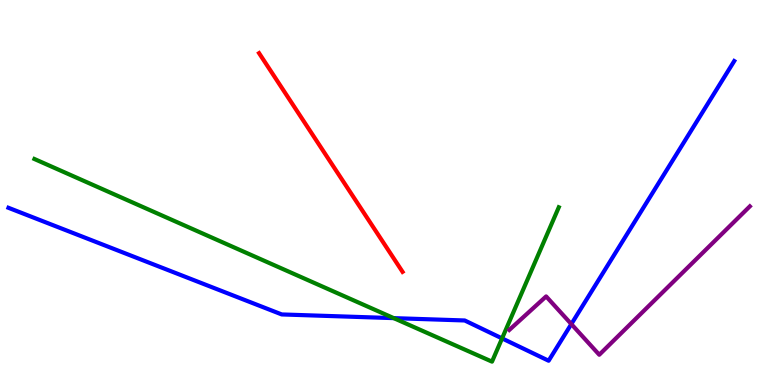[{'lines': ['blue', 'red'], 'intersections': []}, {'lines': ['green', 'red'], 'intersections': []}, {'lines': ['purple', 'red'], 'intersections': []}, {'lines': ['blue', 'green'], 'intersections': [{'x': 5.08, 'y': 1.74}, {'x': 6.48, 'y': 1.21}]}, {'lines': ['blue', 'purple'], 'intersections': [{'x': 7.37, 'y': 1.58}]}, {'lines': ['green', 'purple'], 'intersections': []}]